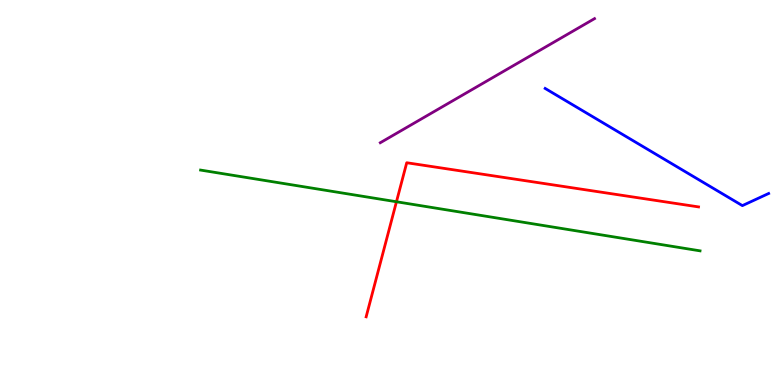[{'lines': ['blue', 'red'], 'intersections': []}, {'lines': ['green', 'red'], 'intersections': [{'x': 5.12, 'y': 4.76}]}, {'lines': ['purple', 'red'], 'intersections': []}, {'lines': ['blue', 'green'], 'intersections': []}, {'lines': ['blue', 'purple'], 'intersections': []}, {'lines': ['green', 'purple'], 'intersections': []}]